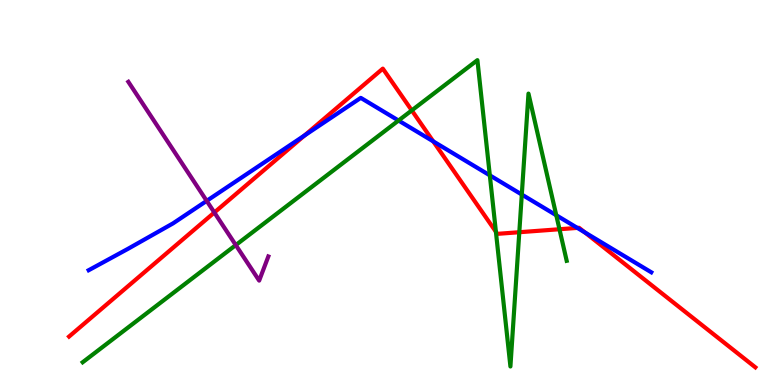[{'lines': ['blue', 'red'], 'intersections': [{'x': 3.93, 'y': 6.48}, {'x': 5.59, 'y': 6.33}, {'x': 7.45, 'y': 4.08}, {'x': 7.55, 'y': 3.96}]}, {'lines': ['green', 'red'], 'intersections': [{'x': 5.31, 'y': 7.13}, {'x': 6.4, 'y': 3.98}, {'x': 6.7, 'y': 3.97}, {'x': 7.22, 'y': 4.05}]}, {'lines': ['purple', 'red'], 'intersections': [{'x': 2.77, 'y': 4.48}]}, {'lines': ['blue', 'green'], 'intersections': [{'x': 5.14, 'y': 6.87}, {'x': 6.32, 'y': 5.45}, {'x': 6.73, 'y': 4.95}, {'x': 7.18, 'y': 4.41}]}, {'lines': ['blue', 'purple'], 'intersections': [{'x': 2.67, 'y': 4.78}]}, {'lines': ['green', 'purple'], 'intersections': [{'x': 3.04, 'y': 3.63}]}]